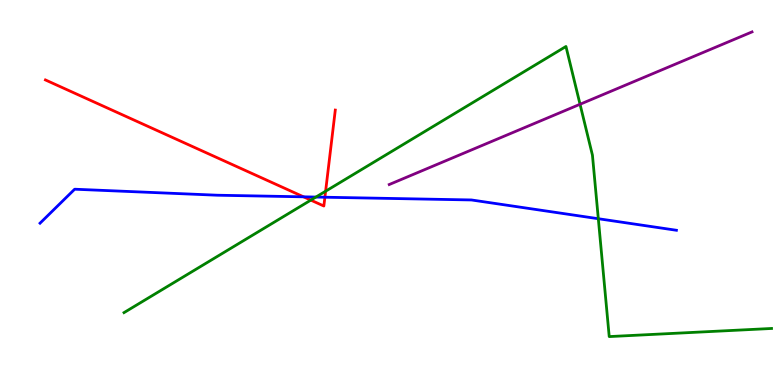[{'lines': ['blue', 'red'], 'intersections': [{'x': 3.92, 'y': 4.89}, {'x': 4.19, 'y': 4.88}]}, {'lines': ['green', 'red'], 'intersections': [{'x': 4.01, 'y': 4.8}, {'x': 4.2, 'y': 5.03}]}, {'lines': ['purple', 'red'], 'intersections': []}, {'lines': ['blue', 'green'], 'intersections': [{'x': 4.08, 'y': 4.88}, {'x': 7.72, 'y': 4.32}]}, {'lines': ['blue', 'purple'], 'intersections': []}, {'lines': ['green', 'purple'], 'intersections': [{'x': 7.48, 'y': 7.29}]}]